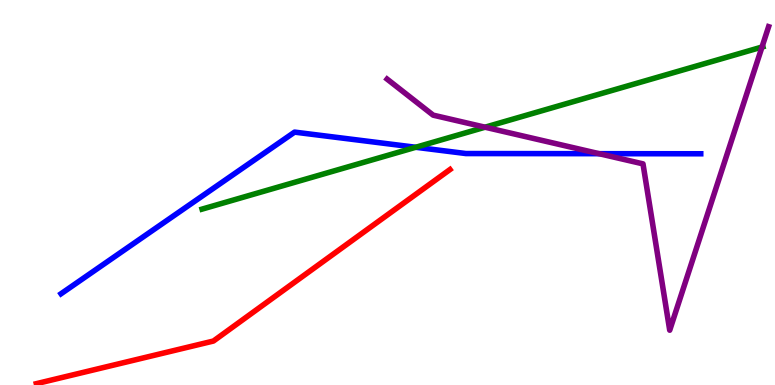[{'lines': ['blue', 'red'], 'intersections': []}, {'lines': ['green', 'red'], 'intersections': []}, {'lines': ['purple', 'red'], 'intersections': []}, {'lines': ['blue', 'green'], 'intersections': [{'x': 5.36, 'y': 6.17}]}, {'lines': ['blue', 'purple'], 'intersections': [{'x': 7.73, 'y': 6.01}]}, {'lines': ['green', 'purple'], 'intersections': [{'x': 6.26, 'y': 6.7}, {'x': 9.83, 'y': 8.78}]}]